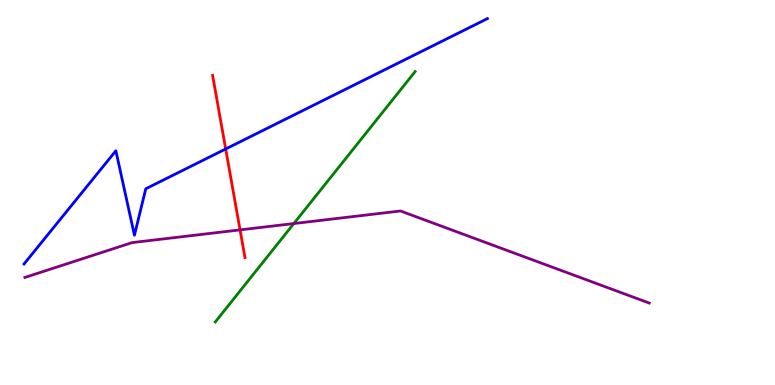[{'lines': ['blue', 'red'], 'intersections': [{'x': 2.91, 'y': 6.13}]}, {'lines': ['green', 'red'], 'intersections': []}, {'lines': ['purple', 'red'], 'intersections': [{'x': 3.1, 'y': 4.03}]}, {'lines': ['blue', 'green'], 'intersections': []}, {'lines': ['blue', 'purple'], 'intersections': []}, {'lines': ['green', 'purple'], 'intersections': [{'x': 3.79, 'y': 4.19}]}]